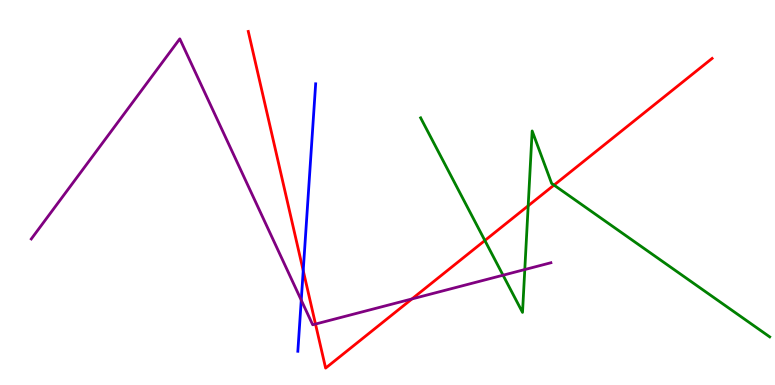[{'lines': ['blue', 'red'], 'intersections': [{'x': 3.91, 'y': 2.97}]}, {'lines': ['green', 'red'], 'intersections': [{'x': 6.26, 'y': 3.75}, {'x': 6.82, 'y': 4.65}, {'x': 7.15, 'y': 5.19}]}, {'lines': ['purple', 'red'], 'intersections': [{'x': 4.07, 'y': 1.58}, {'x': 5.32, 'y': 2.24}]}, {'lines': ['blue', 'green'], 'intersections': []}, {'lines': ['blue', 'purple'], 'intersections': [{'x': 3.89, 'y': 2.2}]}, {'lines': ['green', 'purple'], 'intersections': [{'x': 6.49, 'y': 2.85}, {'x': 6.77, 'y': 3.0}]}]